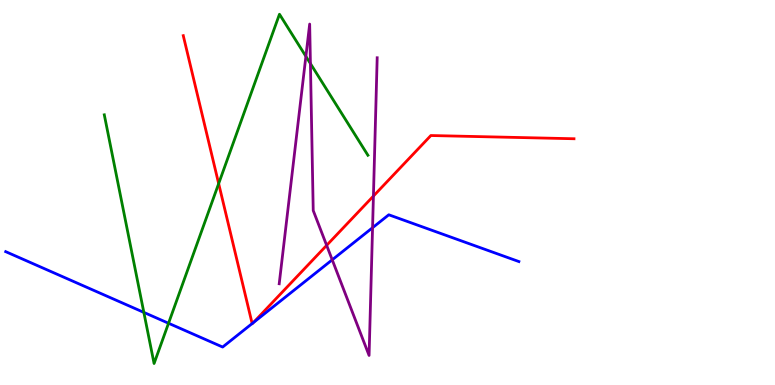[{'lines': ['blue', 'red'], 'intersections': [{'x': 3.25, 'y': 1.6}, {'x': 3.27, 'y': 1.62}]}, {'lines': ['green', 'red'], 'intersections': [{'x': 2.82, 'y': 5.23}]}, {'lines': ['purple', 'red'], 'intersections': [{'x': 4.21, 'y': 3.63}, {'x': 4.82, 'y': 4.91}]}, {'lines': ['blue', 'green'], 'intersections': [{'x': 1.86, 'y': 1.89}, {'x': 2.17, 'y': 1.6}]}, {'lines': ['blue', 'purple'], 'intersections': [{'x': 4.29, 'y': 3.25}, {'x': 4.81, 'y': 4.09}]}, {'lines': ['green', 'purple'], 'intersections': [{'x': 3.95, 'y': 8.54}, {'x': 4.01, 'y': 8.35}]}]